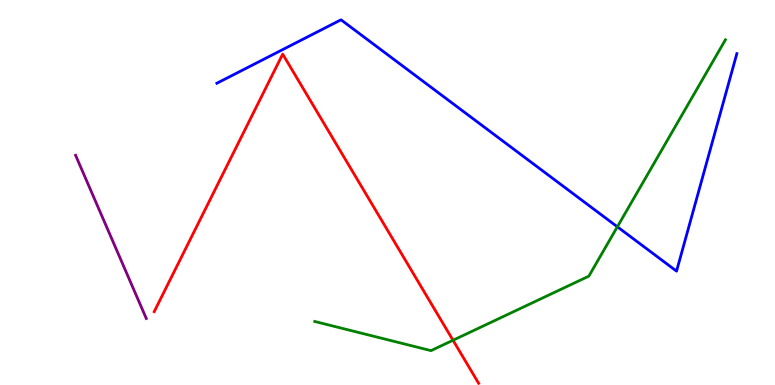[{'lines': ['blue', 'red'], 'intersections': []}, {'lines': ['green', 'red'], 'intersections': [{'x': 5.85, 'y': 1.16}]}, {'lines': ['purple', 'red'], 'intersections': []}, {'lines': ['blue', 'green'], 'intersections': [{'x': 7.97, 'y': 4.11}]}, {'lines': ['blue', 'purple'], 'intersections': []}, {'lines': ['green', 'purple'], 'intersections': []}]